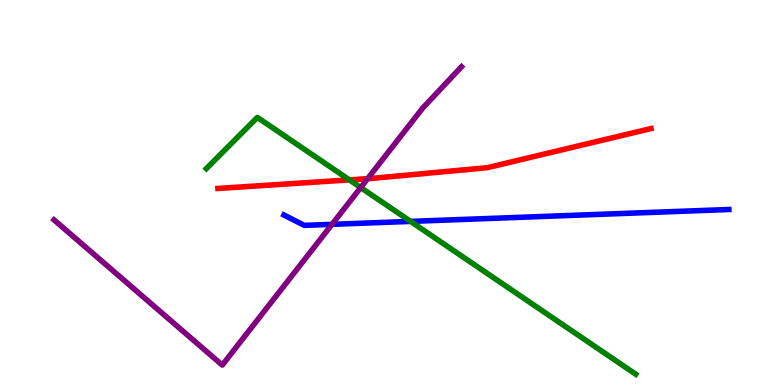[{'lines': ['blue', 'red'], 'intersections': []}, {'lines': ['green', 'red'], 'intersections': [{'x': 4.51, 'y': 5.33}]}, {'lines': ['purple', 'red'], 'intersections': [{'x': 4.74, 'y': 5.36}]}, {'lines': ['blue', 'green'], 'intersections': [{'x': 5.3, 'y': 4.25}]}, {'lines': ['blue', 'purple'], 'intersections': [{'x': 4.28, 'y': 4.17}]}, {'lines': ['green', 'purple'], 'intersections': [{'x': 4.65, 'y': 5.13}]}]